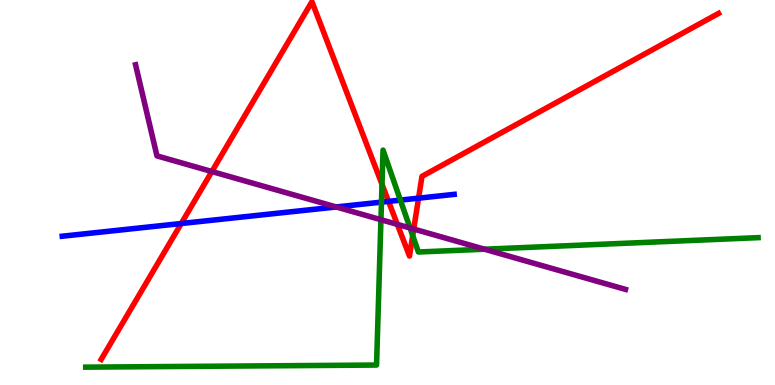[{'lines': ['blue', 'red'], 'intersections': [{'x': 2.34, 'y': 4.19}, {'x': 5.01, 'y': 4.77}, {'x': 5.4, 'y': 4.85}]}, {'lines': ['green', 'red'], 'intersections': [{'x': 4.93, 'y': 5.21}, {'x': 5.33, 'y': 3.88}]}, {'lines': ['purple', 'red'], 'intersections': [{'x': 2.73, 'y': 5.54}, {'x': 5.13, 'y': 4.17}, {'x': 5.34, 'y': 4.05}]}, {'lines': ['blue', 'green'], 'intersections': [{'x': 4.92, 'y': 4.75}, {'x': 5.17, 'y': 4.8}]}, {'lines': ['blue', 'purple'], 'intersections': [{'x': 4.34, 'y': 4.62}]}, {'lines': ['green', 'purple'], 'intersections': [{'x': 4.92, 'y': 4.29}, {'x': 5.29, 'y': 4.08}, {'x': 6.25, 'y': 3.53}]}]